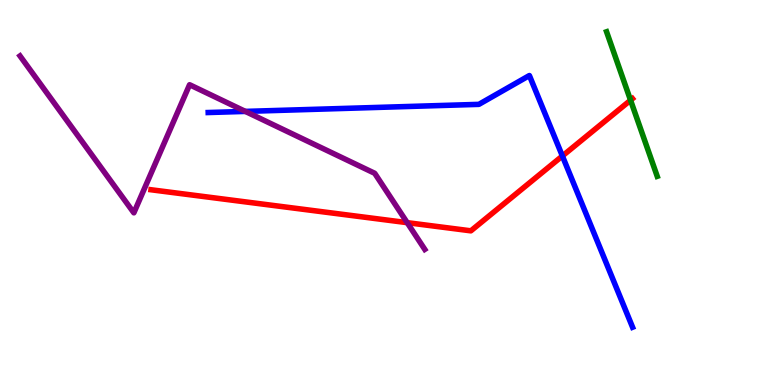[{'lines': ['blue', 'red'], 'intersections': [{'x': 7.26, 'y': 5.95}]}, {'lines': ['green', 'red'], 'intersections': [{'x': 8.14, 'y': 7.4}]}, {'lines': ['purple', 'red'], 'intersections': [{'x': 5.25, 'y': 4.22}]}, {'lines': ['blue', 'green'], 'intersections': []}, {'lines': ['blue', 'purple'], 'intersections': [{'x': 3.17, 'y': 7.11}]}, {'lines': ['green', 'purple'], 'intersections': []}]